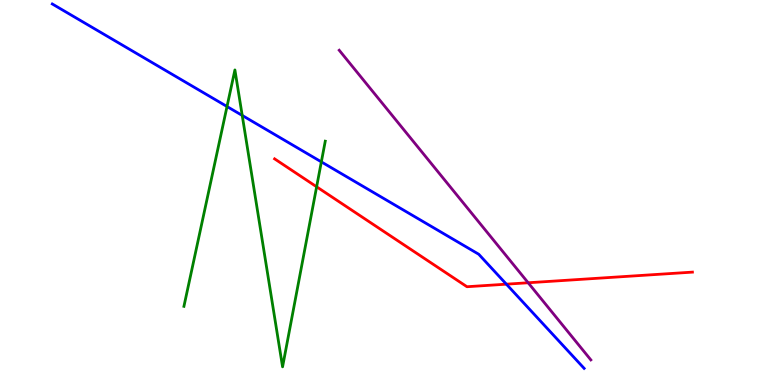[{'lines': ['blue', 'red'], 'intersections': [{'x': 6.53, 'y': 2.62}]}, {'lines': ['green', 'red'], 'intersections': [{'x': 4.09, 'y': 5.15}]}, {'lines': ['purple', 'red'], 'intersections': [{'x': 6.82, 'y': 2.66}]}, {'lines': ['blue', 'green'], 'intersections': [{'x': 2.93, 'y': 7.23}, {'x': 3.13, 'y': 7.0}, {'x': 4.15, 'y': 5.8}]}, {'lines': ['blue', 'purple'], 'intersections': []}, {'lines': ['green', 'purple'], 'intersections': []}]